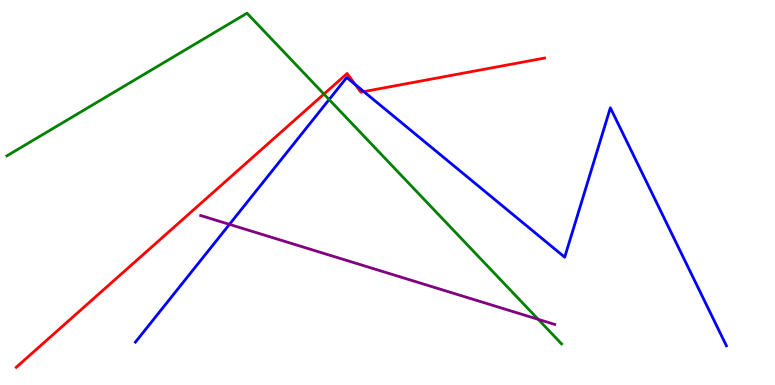[{'lines': ['blue', 'red'], 'intersections': [{'x': 4.58, 'y': 7.8}, {'x': 4.69, 'y': 7.62}]}, {'lines': ['green', 'red'], 'intersections': [{'x': 4.18, 'y': 7.56}]}, {'lines': ['purple', 'red'], 'intersections': []}, {'lines': ['blue', 'green'], 'intersections': [{'x': 4.25, 'y': 7.41}]}, {'lines': ['blue', 'purple'], 'intersections': [{'x': 2.96, 'y': 4.17}]}, {'lines': ['green', 'purple'], 'intersections': [{'x': 6.94, 'y': 1.71}]}]